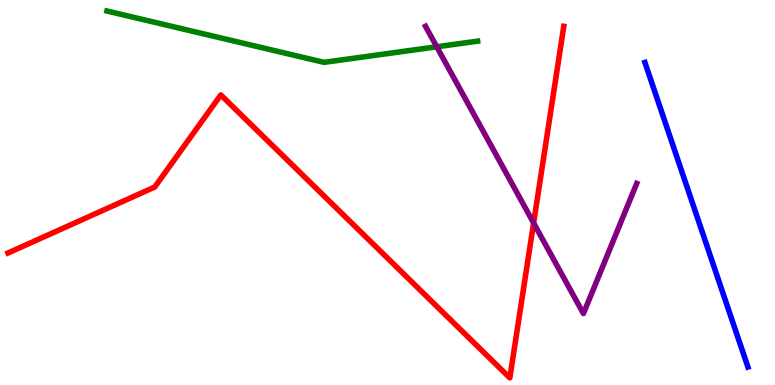[{'lines': ['blue', 'red'], 'intersections': []}, {'lines': ['green', 'red'], 'intersections': []}, {'lines': ['purple', 'red'], 'intersections': [{'x': 6.89, 'y': 4.21}]}, {'lines': ['blue', 'green'], 'intersections': []}, {'lines': ['blue', 'purple'], 'intersections': []}, {'lines': ['green', 'purple'], 'intersections': [{'x': 5.64, 'y': 8.78}]}]